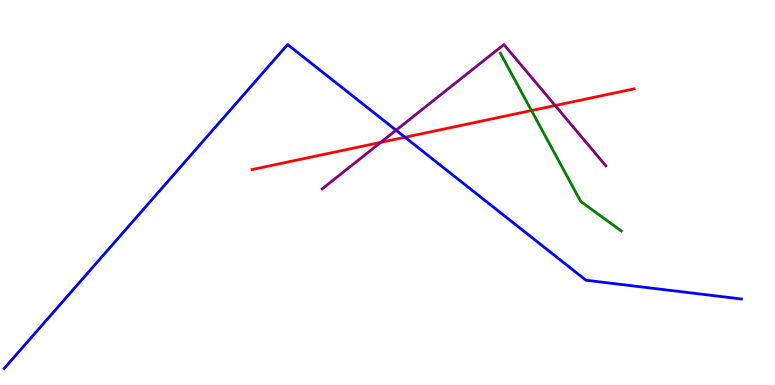[{'lines': ['blue', 'red'], 'intersections': [{'x': 5.23, 'y': 6.43}]}, {'lines': ['green', 'red'], 'intersections': [{'x': 6.86, 'y': 7.13}]}, {'lines': ['purple', 'red'], 'intersections': [{'x': 4.91, 'y': 6.3}, {'x': 7.16, 'y': 7.26}]}, {'lines': ['blue', 'green'], 'intersections': []}, {'lines': ['blue', 'purple'], 'intersections': [{'x': 5.11, 'y': 6.62}]}, {'lines': ['green', 'purple'], 'intersections': []}]